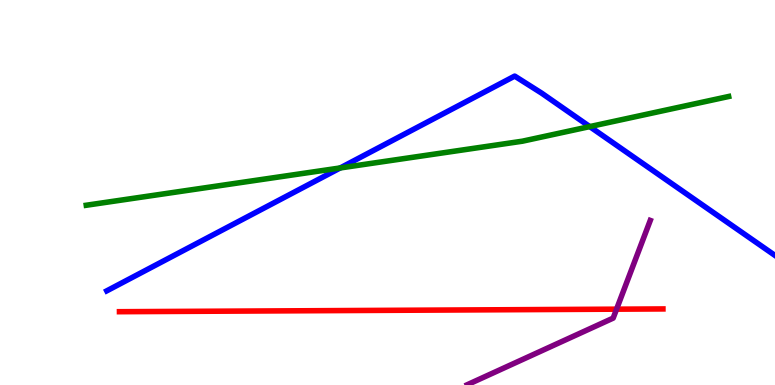[{'lines': ['blue', 'red'], 'intersections': []}, {'lines': ['green', 'red'], 'intersections': []}, {'lines': ['purple', 'red'], 'intersections': [{'x': 7.96, 'y': 1.97}]}, {'lines': ['blue', 'green'], 'intersections': [{'x': 4.39, 'y': 5.64}, {'x': 7.61, 'y': 6.71}]}, {'lines': ['blue', 'purple'], 'intersections': []}, {'lines': ['green', 'purple'], 'intersections': []}]